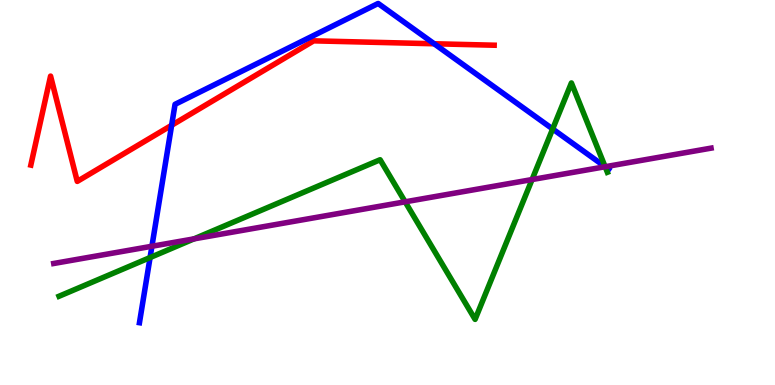[{'lines': ['blue', 'red'], 'intersections': [{'x': 2.21, 'y': 6.75}, {'x': 5.6, 'y': 8.86}]}, {'lines': ['green', 'red'], 'intersections': []}, {'lines': ['purple', 'red'], 'intersections': []}, {'lines': ['blue', 'green'], 'intersections': [{'x': 1.94, 'y': 3.31}, {'x': 7.13, 'y': 6.65}, {'x': 7.81, 'y': 5.67}]}, {'lines': ['blue', 'purple'], 'intersections': [{'x': 1.96, 'y': 3.6}, {'x': 7.81, 'y': 5.67}]}, {'lines': ['green', 'purple'], 'intersections': [{'x': 2.5, 'y': 3.8}, {'x': 5.23, 'y': 4.76}, {'x': 6.87, 'y': 5.34}, {'x': 7.81, 'y': 5.67}]}]